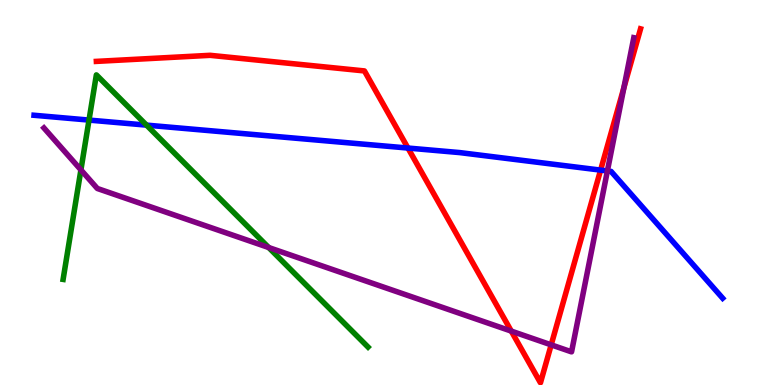[{'lines': ['blue', 'red'], 'intersections': [{'x': 5.26, 'y': 6.15}, {'x': 7.75, 'y': 5.58}]}, {'lines': ['green', 'red'], 'intersections': []}, {'lines': ['purple', 'red'], 'intersections': [{'x': 6.6, 'y': 1.4}, {'x': 7.11, 'y': 1.04}, {'x': 8.05, 'y': 7.72}]}, {'lines': ['blue', 'green'], 'intersections': [{'x': 1.15, 'y': 6.88}, {'x': 1.89, 'y': 6.75}]}, {'lines': ['blue', 'purple'], 'intersections': [{'x': 7.84, 'y': 5.56}]}, {'lines': ['green', 'purple'], 'intersections': [{'x': 1.04, 'y': 5.59}, {'x': 3.47, 'y': 3.57}]}]